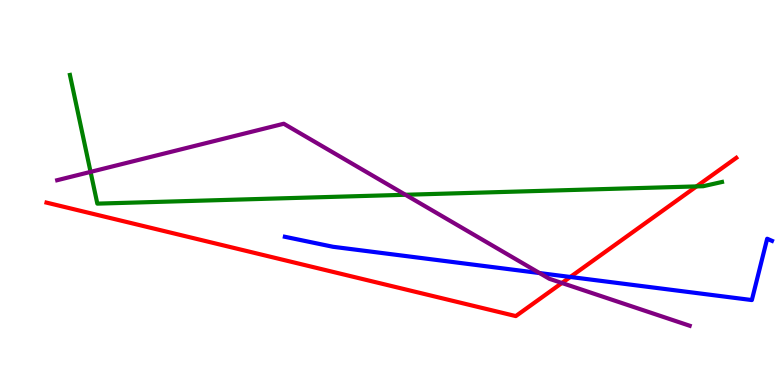[{'lines': ['blue', 'red'], 'intersections': [{'x': 7.36, 'y': 2.81}]}, {'lines': ['green', 'red'], 'intersections': [{'x': 8.99, 'y': 5.16}]}, {'lines': ['purple', 'red'], 'intersections': [{'x': 7.25, 'y': 2.65}]}, {'lines': ['blue', 'green'], 'intersections': []}, {'lines': ['blue', 'purple'], 'intersections': [{'x': 6.96, 'y': 2.91}]}, {'lines': ['green', 'purple'], 'intersections': [{'x': 1.17, 'y': 5.54}, {'x': 5.23, 'y': 4.94}]}]